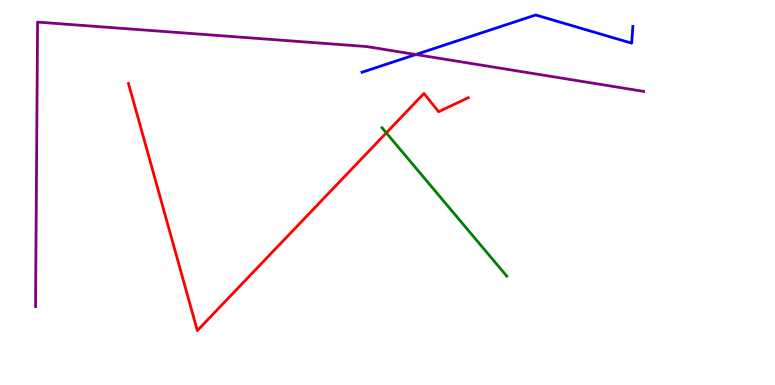[{'lines': ['blue', 'red'], 'intersections': []}, {'lines': ['green', 'red'], 'intersections': [{'x': 4.98, 'y': 6.55}]}, {'lines': ['purple', 'red'], 'intersections': []}, {'lines': ['blue', 'green'], 'intersections': []}, {'lines': ['blue', 'purple'], 'intersections': [{'x': 5.37, 'y': 8.58}]}, {'lines': ['green', 'purple'], 'intersections': []}]